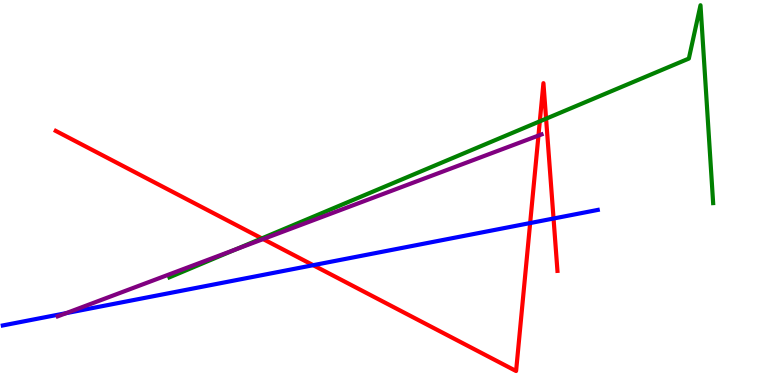[{'lines': ['blue', 'red'], 'intersections': [{'x': 4.04, 'y': 3.11}, {'x': 6.84, 'y': 4.21}, {'x': 7.14, 'y': 4.32}]}, {'lines': ['green', 'red'], 'intersections': [{'x': 3.38, 'y': 3.81}, {'x': 6.97, 'y': 6.85}, {'x': 7.05, 'y': 6.92}]}, {'lines': ['purple', 'red'], 'intersections': [{'x': 3.4, 'y': 3.79}, {'x': 6.95, 'y': 6.48}]}, {'lines': ['blue', 'green'], 'intersections': []}, {'lines': ['blue', 'purple'], 'intersections': [{'x': 0.854, 'y': 1.87}]}, {'lines': ['green', 'purple'], 'intersections': [{'x': 3.04, 'y': 3.52}]}]